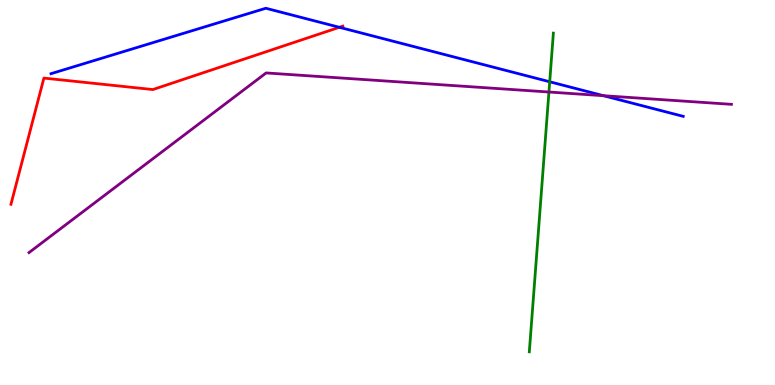[{'lines': ['blue', 'red'], 'intersections': [{'x': 4.38, 'y': 9.29}]}, {'lines': ['green', 'red'], 'intersections': []}, {'lines': ['purple', 'red'], 'intersections': []}, {'lines': ['blue', 'green'], 'intersections': [{'x': 7.09, 'y': 7.88}]}, {'lines': ['blue', 'purple'], 'intersections': [{'x': 7.79, 'y': 7.51}]}, {'lines': ['green', 'purple'], 'intersections': [{'x': 7.08, 'y': 7.61}]}]